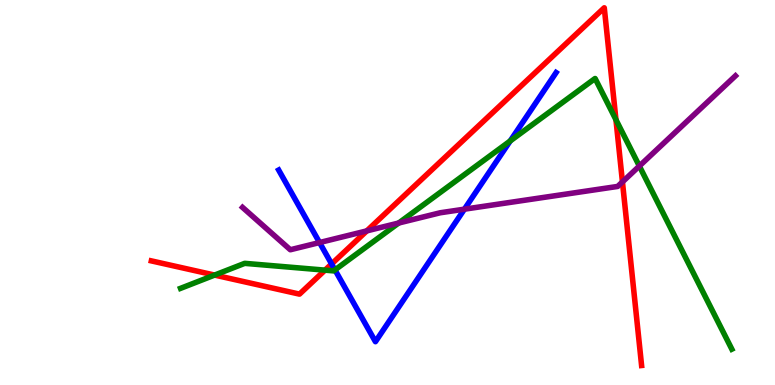[{'lines': ['blue', 'red'], 'intersections': [{'x': 4.28, 'y': 3.14}]}, {'lines': ['green', 'red'], 'intersections': [{'x': 2.77, 'y': 2.86}, {'x': 4.19, 'y': 2.98}, {'x': 7.95, 'y': 6.89}]}, {'lines': ['purple', 'red'], 'intersections': [{'x': 4.73, 'y': 4.0}, {'x': 8.03, 'y': 5.27}]}, {'lines': ['blue', 'green'], 'intersections': [{'x': 4.32, 'y': 2.99}, {'x': 6.58, 'y': 6.34}]}, {'lines': ['blue', 'purple'], 'intersections': [{'x': 4.12, 'y': 3.7}, {'x': 5.99, 'y': 4.57}]}, {'lines': ['green', 'purple'], 'intersections': [{'x': 5.14, 'y': 4.21}, {'x': 8.25, 'y': 5.69}]}]